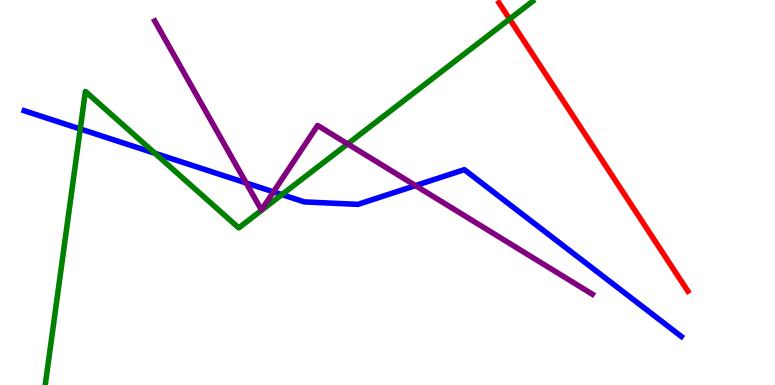[{'lines': ['blue', 'red'], 'intersections': []}, {'lines': ['green', 'red'], 'intersections': [{'x': 6.58, 'y': 9.5}]}, {'lines': ['purple', 'red'], 'intersections': []}, {'lines': ['blue', 'green'], 'intersections': [{'x': 1.04, 'y': 6.65}, {'x': 2.0, 'y': 6.02}, {'x': 3.64, 'y': 4.95}]}, {'lines': ['blue', 'purple'], 'intersections': [{'x': 3.18, 'y': 5.25}, {'x': 3.53, 'y': 5.02}, {'x': 5.36, 'y': 5.18}]}, {'lines': ['green', 'purple'], 'intersections': [{'x': 4.49, 'y': 6.26}]}]